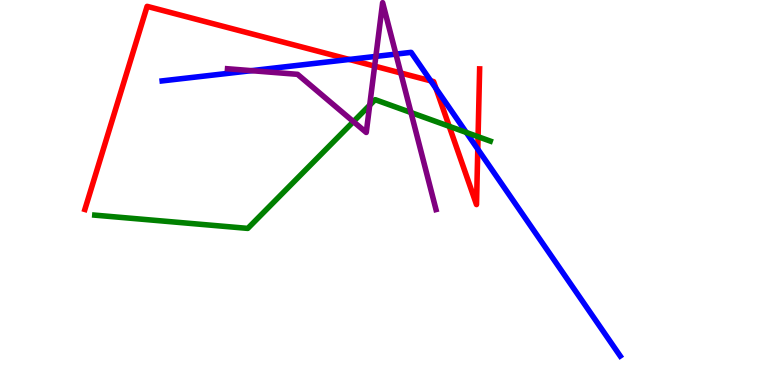[{'lines': ['blue', 'red'], 'intersections': [{'x': 4.51, 'y': 8.46}, {'x': 5.56, 'y': 7.9}, {'x': 5.63, 'y': 7.7}, {'x': 6.16, 'y': 6.13}]}, {'lines': ['green', 'red'], 'intersections': [{'x': 5.8, 'y': 6.72}, {'x': 6.17, 'y': 6.45}]}, {'lines': ['purple', 'red'], 'intersections': [{'x': 4.83, 'y': 8.28}, {'x': 5.17, 'y': 8.1}]}, {'lines': ['blue', 'green'], 'intersections': [{'x': 6.02, 'y': 6.56}]}, {'lines': ['blue', 'purple'], 'intersections': [{'x': 3.24, 'y': 8.16}, {'x': 4.85, 'y': 8.53}, {'x': 5.11, 'y': 8.59}]}, {'lines': ['green', 'purple'], 'intersections': [{'x': 4.56, 'y': 6.84}, {'x': 4.77, 'y': 7.27}, {'x': 5.3, 'y': 7.08}]}]